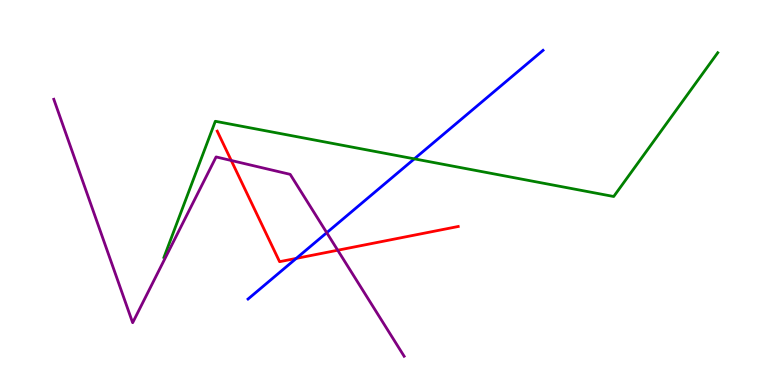[{'lines': ['blue', 'red'], 'intersections': [{'x': 3.82, 'y': 3.29}]}, {'lines': ['green', 'red'], 'intersections': []}, {'lines': ['purple', 'red'], 'intersections': [{'x': 2.98, 'y': 5.83}, {'x': 4.36, 'y': 3.5}]}, {'lines': ['blue', 'green'], 'intersections': [{'x': 5.35, 'y': 5.87}]}, {'lines': ['blue', 'purple'], 'intersections': [{'x': 4.22, 'y': 3.96}]}, {'lines': ['green', 'purple'], 'intersections': []}]